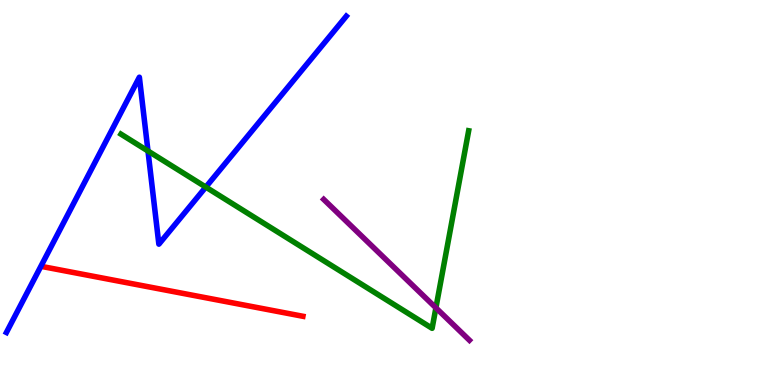[{'lines': ['blue', 'red'], 'intersections': []}, {'lines': ['green', 'red'], 'intersections': []}, {'lines': ['purple', 'red'], 'intersections': []}, {'lines': ['blue', 'green'], 'intersections': [{'x': 1.91, 'y': 6.08}, {'x': 2.66, 'y': 5.14}]}, {'lines': ['blue', 'purple'], 'intersections': []}, {'lines': ['green', 'purple'], 'intersections': [{'x': 5.62, 'y': 2.0}]}]